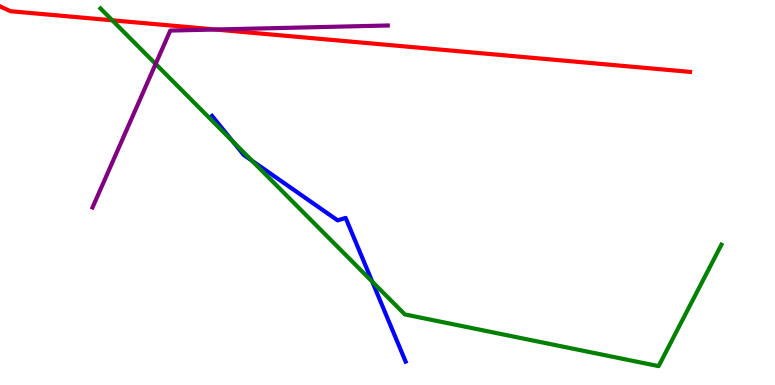[{'lines': ['blue', 'red'], 'intersections': []}, {'lines': ['green', 'red'], 'intersections': [{'x': 1.45, 'y': 9.47}]}, {'lines': ['purple', 'red'], 'intersections': [{'x': 2.78, 'y': 9.23}]}, {'lines': ['blue', 'green'], 'intersections': [{'x': 3.0, 'y': 6.33}, {'x': 3.25, 'y': 5.83}, {'x': 4.8, 'y': 2.68}]}, {'lines': ['blue', 'purple'], 'intersections': []}, {'lines': ['green', 'purple'], 'intersections': [{'x': 2.01, 'y': 8.34}]}]